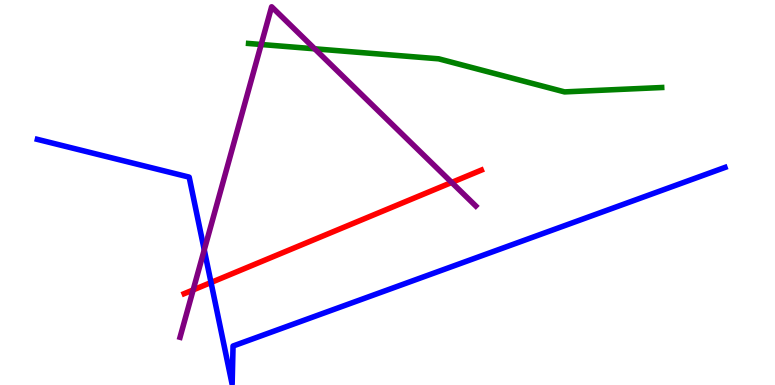[{'lines': ['blue', 'red'], 'intersections': [{'x': 2.72, 'y': 2.66}]}, {'lines': ['green', 'red'], 'intersections': []}, {'lines': ['purple', 'red'], 'intersections': [{'x': 2.49, 'y': 2.47}, {'x': 5.83, 'y': 5.26}]}, {'lines': ['blue', 'green'], 'intersections': []}, {'lines': ['blue', 'purple'], 'intersections': [{'x': 2.64, 'y': 3.51}]}, {'lines': ['green', 'purple'], 'intersections': [{'x': 3.37, 'y': 8.84}, {'x': 4.06, 'y': 8.73}]}]